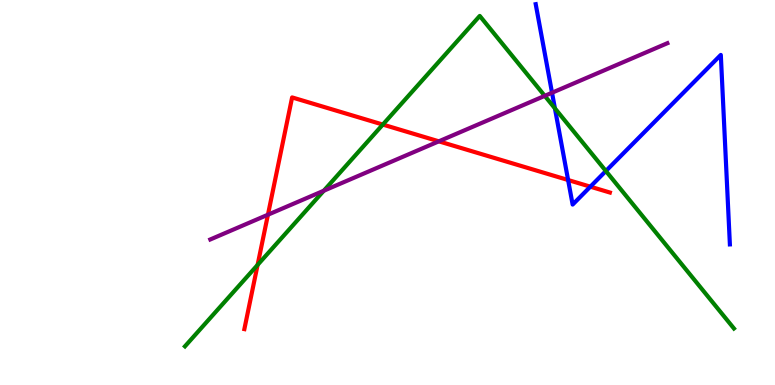[{'lines': ['blue', 'red'], 'intersections': [{'x': 7.33, 'y': 5.32}, {'x': 7.62, 'y': 5.15}]}, {'lines': ['green', 'red'], 'intersections': [{'x': 3.32, 'y': 3.12}, {'x': 4.94, 'y': 6.76}]}, {'lines': ['purple', 'red'], 'intersections': [{'x': 3.46, 'y': 4.42}, {'x': 5.66, 'y': 6.33}]}, {'lines': ['blue', 'green'], 'intersections': [{'x': 7.16, 'y': 7.19}, {'x': 7.82, 'y': 5.56}]}, {'lines': ['blue', 'purple'], 'intersections': [{'x': 7.12, 'y': 7.59}]}, {'lines': ['green', 'purple'], 'intersections': [{'x': 4.18, 'y': 5.05}, {'x': 7.03, 'y': 7.51}]}]